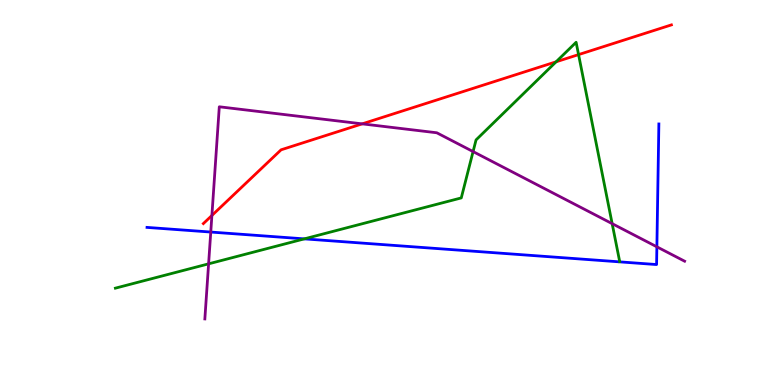[{'lines': ['blue', 'red'], 'intersections': []}, {'lines': ['green', 'red'], 'intersections': [{'x': 7.18, 'y': 8.39}, {'x': 7.47, 'y': 8.58}]}, {'lines': ['purple', 'red'], 'intersections': [{'x': 2.73, 'y': 4.4}, {'x': 4.67, 'y': 6.78}]}, {'lines': ['blue', 'green'], 'intersections': [{'x': 3.93, 'y': 3.8}]}, {'lines': ['blue', 'purple'], 'intersections': [{'x': 2.72, 'y': 3.97}, {'x': 8.48, 'y': 3.59}]}, {'lines': ['green', 'purple'], 'intersections': [{'x': 2.69, 'y': 3.15}, {'x': 6.1, 'y': 6.06}, {'x': 7.9, 'y': 4.19}]}]